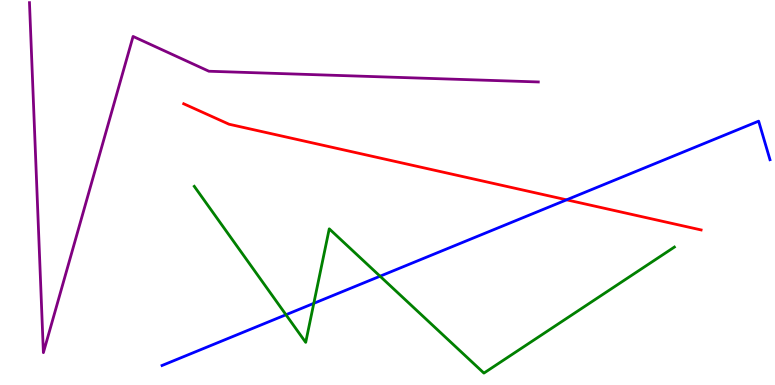[{'lines': ['blue', 'red'], 'intersections': [{'x': 7.31, 'y': 4.81}]}, {'lines': ['green', 'red'], 'intersections': []}, {'lines': ['purple', 'red'], 'intersections': []}, {'lines': ['blue', 'green'], 'intersections': [{'x': 3.69, 'y': 1.82}, {'x': 4.05, 'y': 2.12}, {'x': 4.9, 'y': 2.83}]}, {'lines': ['blue', 'purple'], 'intersections': []}, {'lines': ['green', 'purple'], 'intersections': []}]